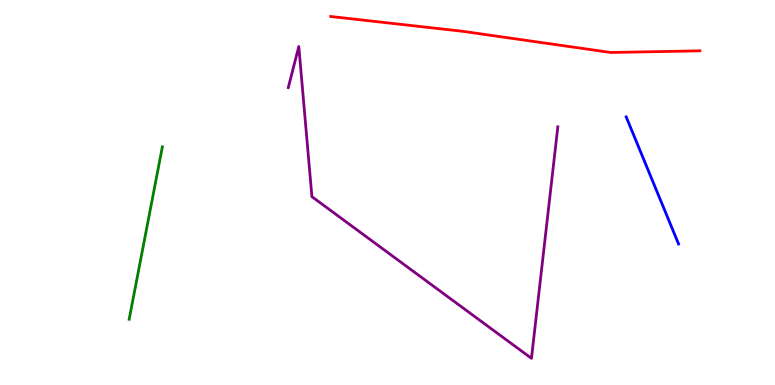[{'lines': ['blue', 'red'], 'intersections': []}, {'lines': ['green', 'red'], 'intersections': []}, {'lines': ['purple', 'red'], 'intersections': []}, {'lines': ['blue', 'green'], 'intersections': []}, {'lines': ['blue', 'purple'], 'intersections': []}, {'lines': ['green', 'purple'], 'intersections': []}]